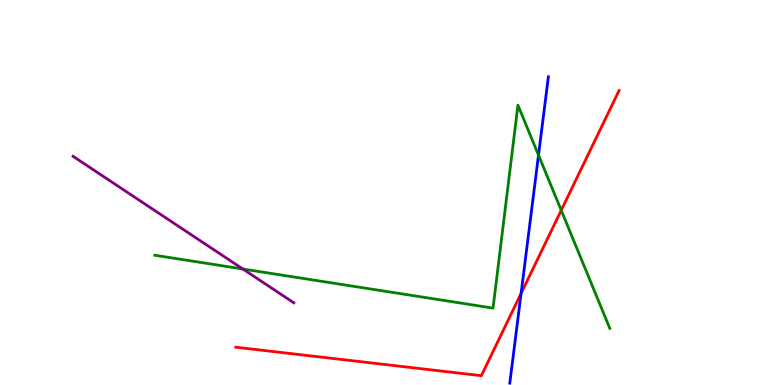[{'lines': ['blue', 'red'], 'intersections': [{'x': 6.72, 'y': 2.38}]}, {'lines': ['green', 'red'], 'intersections': [{'x': 7.24, 'y': 4.54}]}, {'lines': ['purple', 'red'], 'intersections': []}, {'lines': ['blue', 'green'], 'intersections': [{'x': 6.95, 'y': 5.97}]}, {'lines': ['blue', 'purple'], 'intersections': []}, {'lines': ['green', 'purple'], 'intersections': [{'x': 3.13, 'y': 3.01}]}]